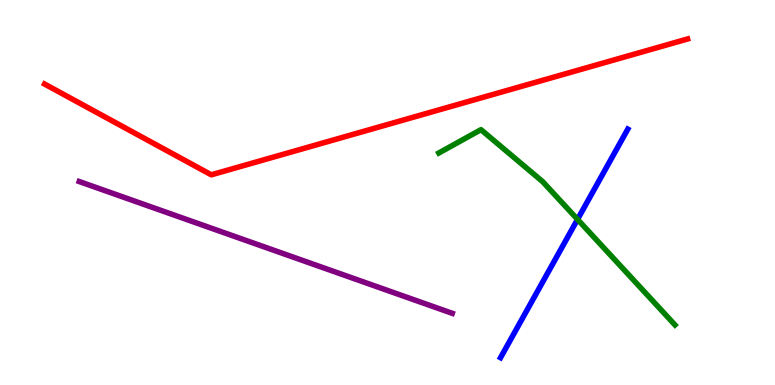[{'lines': ['blue', 'red'], 'intersections': []}, {'lines': ['green', 'red'], 'intersections': []}, {'lines': ['purple', 'red'], 'intersections': []}, {'lines': ['blue', 'green'], 'intersections': [{'x': 7.45, 'y': 4.3}]}, {'lines': ['blue', 'purple'], 'intersections': []}, {'lines': ['green', 'purple'], 'intersections': []}]